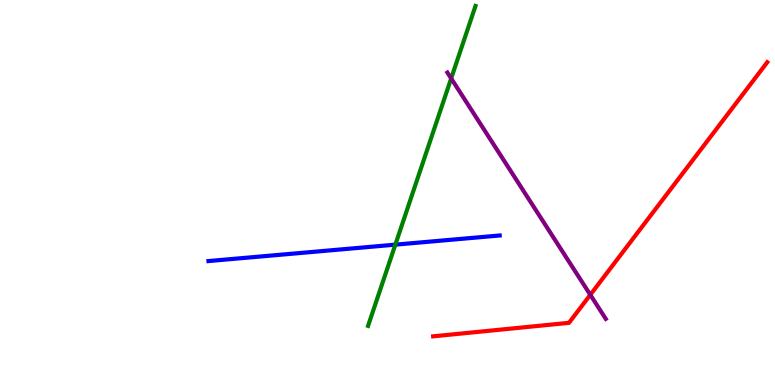[{'lines': ['blue', 'red'], 'intersections': []}, {'lines': ['green', 'red'], 'intersections': []}, {'lines': ['purple', 'red'], 'intersections': [{'x': 7.62, 'y': 2.34}]}, {'lines': ['blue', 'green'], 'intersections': [{'x': 5.1, 'y': 3.65}]}, {'lines': ['blue', 'purple'], 'intersections': []}, {'lines': ['green', 'purple'], 'intersections': [{'x': 5.82, 'y': 7.96}]}]